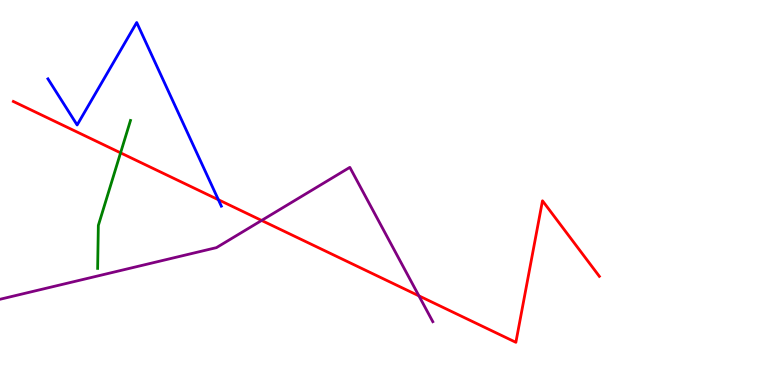[{'lines': ['blue', 'red'], 'intersections': [{'x': 2.82, 'y': 4.81}]}, {'lines': ['green', 'red'], 'intersections': [{'x': 1.56, 'y': 6.03}]}, {'lines': ['purple', 'red'], 'intersections': [{'x': 3.38, 'y': 4.27}, {'x': 5.41, 'y': 2.32}]}, {'lines': ['blue', 'green'], 'intersections': []}, {'lines': ['blue', 'purple'], 'intersections': []}, {'lines': ['green', 'purple'], 'intersections': []}]